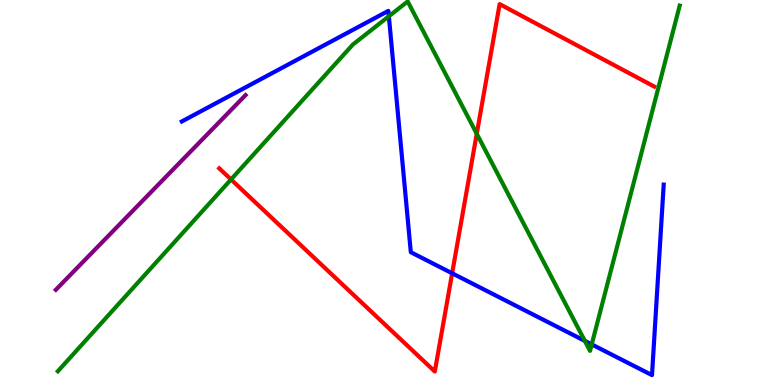[{'lines': ['blue', 'red'], 'intersections': [{'x': 5.83, 'y': 2.9}]}, {'lines': ['green', 'red'], 'intersections': [{'x': 2.98, 'y': 5.34}, {'x': 6.15, 'y': 6.52}]}, {'lines': ['purple', 'red'], 'intersections': []}, {'lines': ['blue', 'green'], 'intersections': [{'x': 5.02, 'y': 9.58}, {'x': 7.55, 'y': 1.15}, {'x': 7.64, 'y': 1.05}]}, {'lines': ['blue', 'purple'], 'intersections': []}, {'lines': ['green', 'purple'], 'intersections': []}]